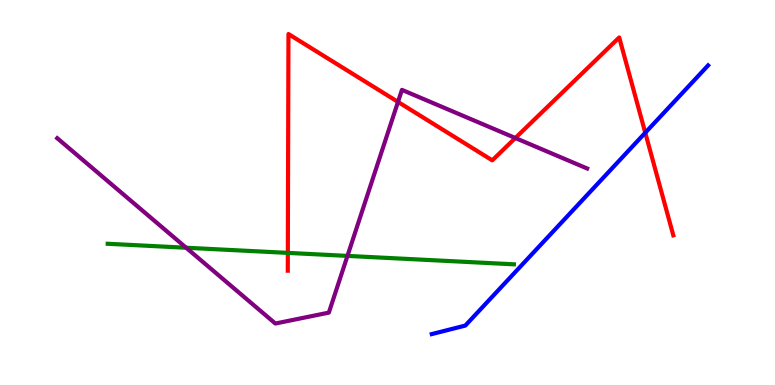[{'lines': ['blue', 'red'], 'intersections': [{'x': 8.33, 'y': 6.55}]}, {'lines': ['green', 'red'], 'intersections': [{'x': 3.71, 'y': 3.43}]}, {'lines': ['purple', 'red'], 'intersections': [{'x': 5.14, 'y': 7.35}, {'x': 6.65, 'y': 6.42}]}, {'lines': ['blue', 'green'], 'intersections': []}, {'lines': ['blue', 'purple'], 'intersections': []}, {'lines': ['green', 'purple'], 'intersections': [{'x': 2.4, 'y': 3.57}, {'x': 4.48, 'y': 3.35}]}]